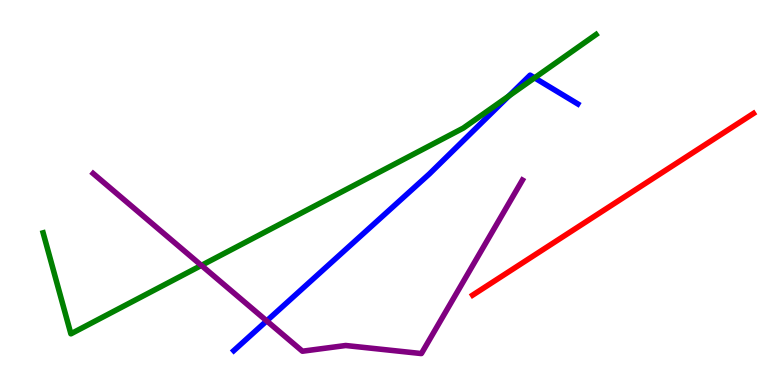[{'lines': ['blue', 'red'], 'intersections': []}, {'lines': ['green', 'red'], 'intersections': []}, {'lines': ['purple', 'red'], 'intersections': []}, {'lines': ['blue', 'green'], 'intersections': [{'x': 6.57, 'y': 7.51}, {'x': 6.9, 'y': 7.98}]}, {'lines': ['blue', 'purple'], 'intersections': [{'x': 3.44, 'y': 1.67}]}, {'lines': ['green', 'purple'], 'intersections': [{'x': 2.6, 'y': 3.11}]}]